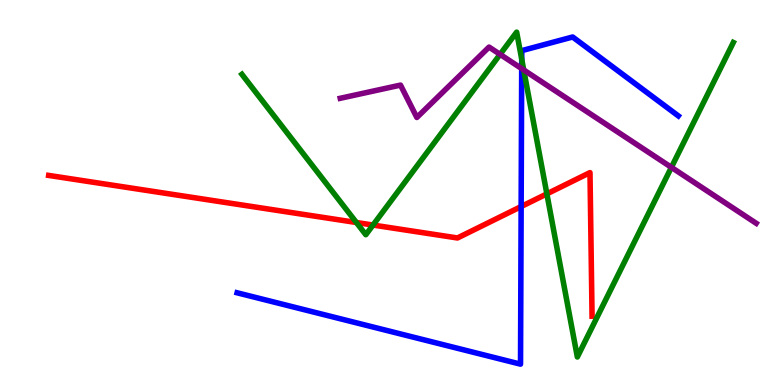[{'lines': ['blue', 'red'], 'intersections': [{'x': 6.72, 'y': 4.63}]}, {'lines': ['green', 'red'], 'intersections': [{'x': 4.6, 'y': 4.22}, {'x': 4.81, 'y': 4.15}, {'x': 7.06, 'y': 4.96}]}, {'lines': ['purple', 'red'], 'intersections': []}, {'lines': ['blue', 'green'], 'intersections': [{'x': 6.73, 'y': 8.46}]}, {'lines': ['blue', 'purple'], 'intersections': [{'x': 6.73, 'y': 8.22}]}, {'lines': ['green', 'purple'], 'intersections': [{'x': 6.45, 'y': 8.59}, {'x': 6.76, 'y': 8.18}, {'x': 8.66, 'y': 5.65}]}]